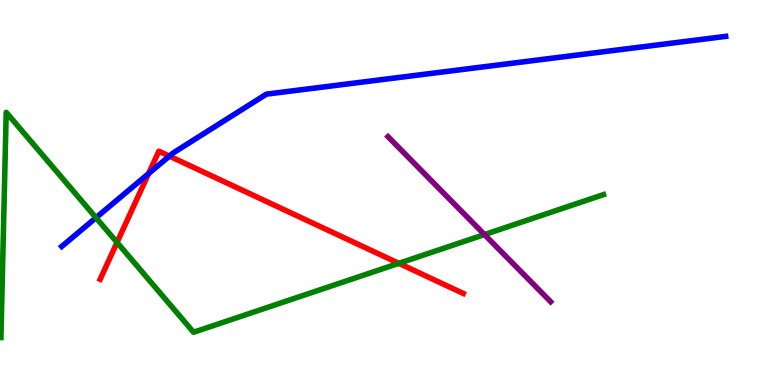[{'lines': ['blue', 'red'], 'intersections': [{'x': 1.92, 'y': 5.49}, {'x': 2.19, 'y': 5.94}]}, {'lines': ['green', 'red'], 'intersections': [{'x': 1.51, 'y': 3.7}, {'x': 5.15, 'y': 3.16}]}, {'lines': ['purple', 'red'], 'intersections': []}, {'lines': ['blue', 'green'], 'intersections': [{'x': 1.24, 'y': 4.35}]}, {'lines': ['blue', 'purple'], 'intersections': []}, {'lines': ['green', 'purple'], 'intersections': [{'x': 6.25, 'y': 3.91}]}]